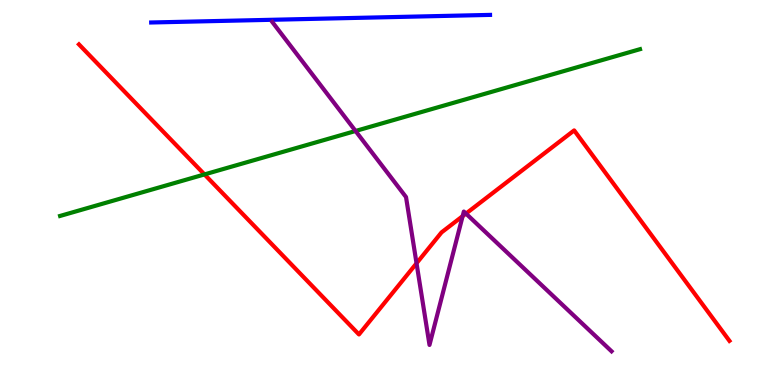[{'lines': ['blue', 'red'], 'intersections': []}, {'lines': ['green', 'red'], 'intersections': [{'x': 2.64, 'y': 5.47}]}, {'lines': ['purple', 'red'], 'intersections': [{'x': 5.37, 'y': 3.16}, {'x': 5.97, 'y': 4.39}, {'x': 6.01, 'y': 4.45}]}, {'lines': ['blue', 'green'], 'intersections': []}, {'lines': ['blue', 'purple'], 'intersections': []}, {'lines': ['green', 'purple'], 'intersections': [{'x': 4.59, 'y': 6.6}]}]